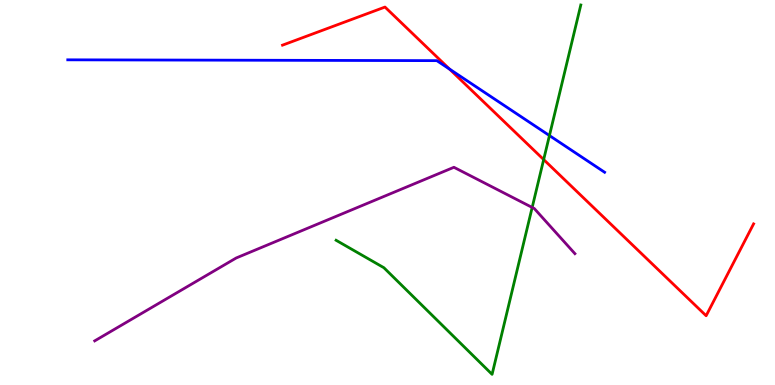[{'lines': ['blue', 'red'], 'intersections': [{'x': 5.8, 'y': 8.21}]}, {'lines': ['green', 'red'], 'intersections': [{'x': 7.02, 'y': 5.85}]}, {'lines': ['purple', 'red'], 'intersections': []}, {'lines': ['blue', 'green'], 'intersections': [{'x': 7.09, 'y': 6.48}]}, {'lines': ['blue', 'purple'], 'intersections': []}, {'lines': ['green', 'purple'], 'intersections': [{'x': 6.87, 'y': 4.61}]}]